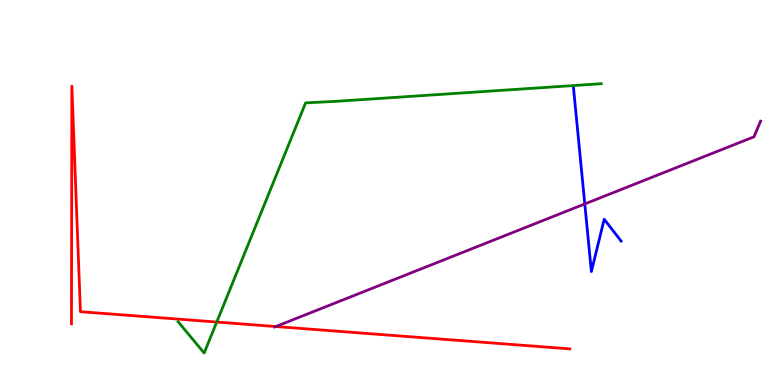[{'lines': ['blue', 'red'], 'intersections': []}, {'lines': ['green', 'red'], 'intersections': [{'x': 2.8, 'y': 1.64}]}, {'lines': ['purple', 'red'], 'intersections': [{'x': 3.56, 'y': 1.52}]}, {'lines': ['blue', 'green'], 'intersections': []}, {'lines': ['blue', 'purple'], 'intersections': [{'x': 7.55, 'y': 4.7}]}, {'lines': ['green', 'purple'], 'intersections': []}]